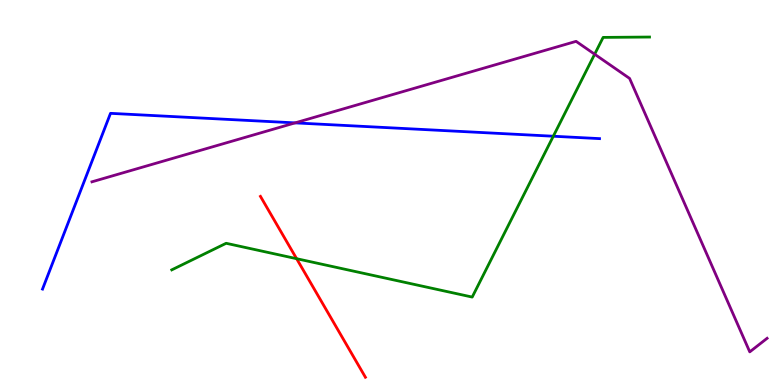[{'lines': ['blue', 'red'], 'intersections': []}, {'lines': ['green', 'red'], 'intersections': [{'x': 3.83, 'y': 3.28}]}, {'lines': ['purple', 'red'], 'intersections': []}, {'lines': ['blue', 'green'], 'intersections': [{'x': 7.14, 'y': 6.46}]}, {'lines': ['blue', 'purple'], 'intersections': [{'x': 3.81, 'y': 6.81}]}, {'lines': ['green', 'purple'], 'intersections': [{'x': 7.67, 'y': 8.59}]}]